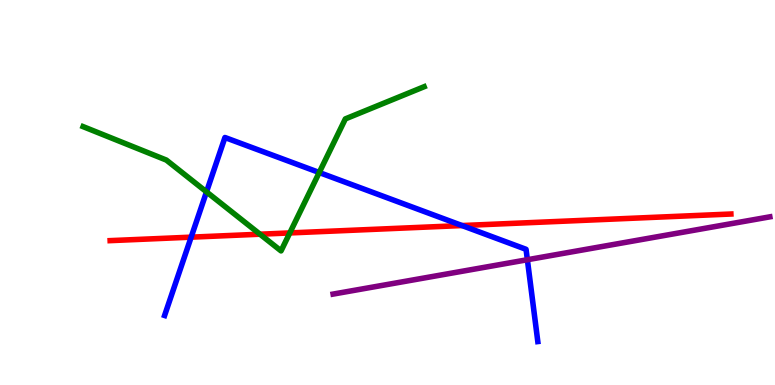[{'lines': ['blue', 'red'], 'intersections': [{'x': 2.47, 'y': 3.84}, {'x': 5.96, 'y': 4.14}]}, {'lines': ['green', 'red'], 'intersections': [{'x': 3.35, 'y': 3.92}, {'x': 3.74, 'y': 3.95}]}, {'lines': ['purple', 'red'], 'intersections': []}, {'lines': ['blue', 'green'], 'intersections': [{'x': 2.66, 'y': 5.02}, {'x': 4.12, 'y': 5.52}]}, {'lines': ['blue', 'purple'], 'intersections': [{'x': 6.8, 'y': 3.25}]}, {'lines': ['green', 'purple'], 'intersections': []}]